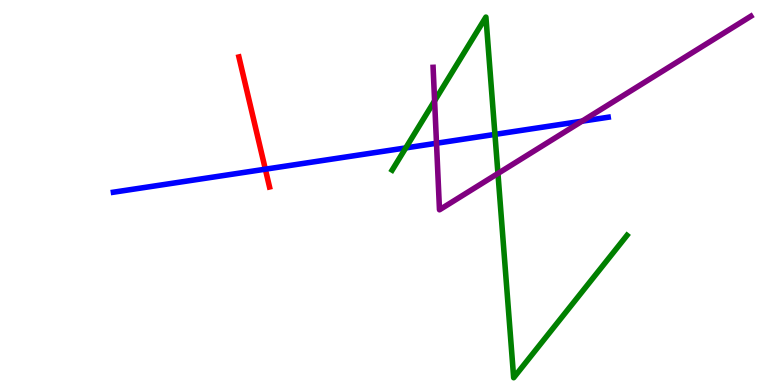[{'lines': ['blue', 'red'], 'intersections': [{'x': 3.42, 'y': 5.61}]}, {'lines': ['green', 'red'], 'intersections': []}, {'lines': ['purple', 'red'], 'intersections': []}, {'lines': ['blue', 'green'], 'intersections': [{'x': 5.24, 'y': 6.16}, {'x': 6.39, 'y': 6.51}]}, {'lines': ['blue', 'purple'], 'intersections': [{'x': 5.63, 'y': 6.28}, {'x': 7.51, 'y': 6.85}]}, {'lines': ['green', 'purple'], 'intersections': [{'x': 5.61, 'y': 7.38}, {'x': 6.43, 'y': 5.49}]}]